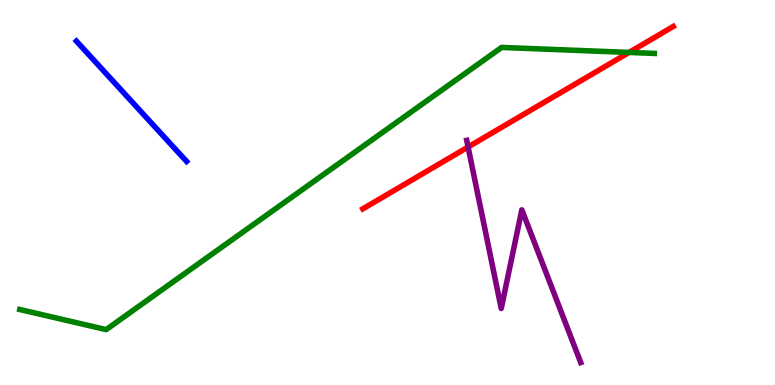[{'lines': ['blue', 'red'], 'intersections': []}, {'lines': ['green', 'red'], 'intersections': [{'x': 8.12, 'y': 8.64}]}, {'lines': ['purple', 'red'], 'intersections': [{'x': 6.04, 'y': 6.18}]}, {'lines': ['blue', 'green'], 'intersections': []}, {'lines': ['blue', 'purple'], 'intersections': []}, {'lines': ['green', 'purple'], 'intersections': []}]